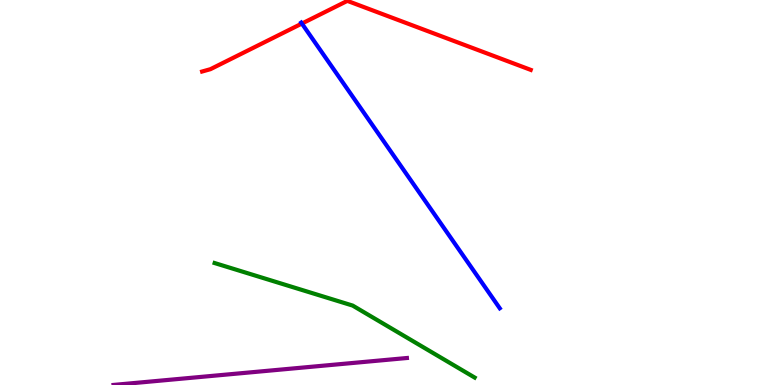[{'lines': ['blue', 'red'], 'intersections': [{'x': 3.9, 'y': 9.39}]}, {'lines': ['green', 'red'], 'intersections': []}, {'lines': ['purple', 'red'], 'intersections': []}, {'lines': ['blue', 'green'], 'intersections': []}, {'lines': ['blue', 'purple'], 'intersections': []}, {'lines': ['green', 'purple'], 'intersections': []}]